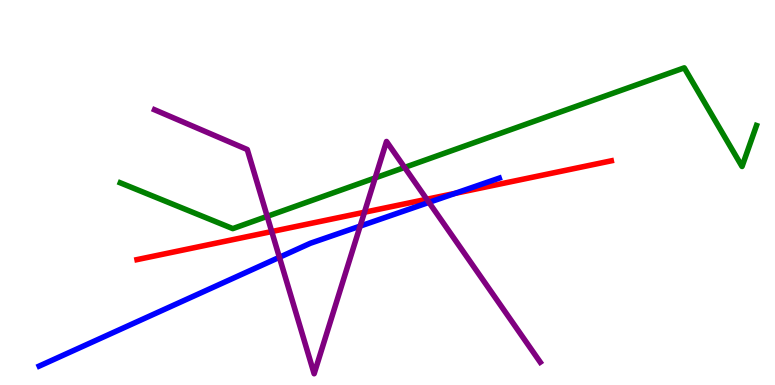[{'lines': ['blue', 'red'], 'intersections': [{'x': 5.87, 'y': 4.98}]}, {'lines': ['green', 'red'], 'intersections': []}, {'lines': ['purple', 'red'], 'intersections': [{'x': 3.51, 'y': 3.99}, {'x': 4.7, 'y': 4.49}, {'x': 5.51, 'y': 4.82}]}, {'lines': ['blue', 'green'], 'intersections': []}, {'lines': ['blue', 'purple'], 'intersections': [{'x': 3.61, 'y': 3.32}, {'x': 4.65, 'y': 4.13}, {'x': 5.53, 'y': 4.74}]}, {'lines': ['green', 'purple'], 'intersections': [{'x': 3.45, 'y': 4.38}, {'x': 4.84, 'y': 5.38}, {'x': 5.22, 'y': 5.65}]}]